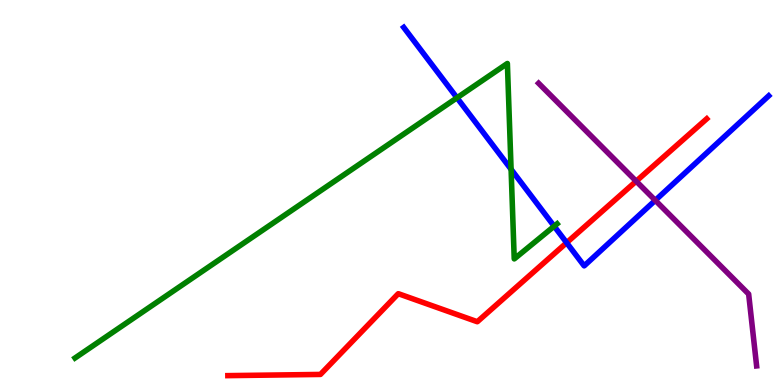[{'lines': ['blue', 'red'], 'intersections': [{'x': 7.31, 'y': 3.7}]}, {'lines': ['green', 'red'], 'intersections': []}, {'lines': ['purple', 'red'], 'intersections': [{'x': 8.21, 'y': 5.29}]}, {'lines': ['blue', 'green'], 'intersections': [{'x': 5.9, 'y': 7.46}, {'x': 6.59, 'y': 5.6}, {'x': 7.15, 'y': 4.12}]}, {'lines': ['blue', 'purple'], 'intersections': [{'x': 8.46, 'y': 4.8}]}, {'lines': ['green', 'purple'], 'intersections': []}]